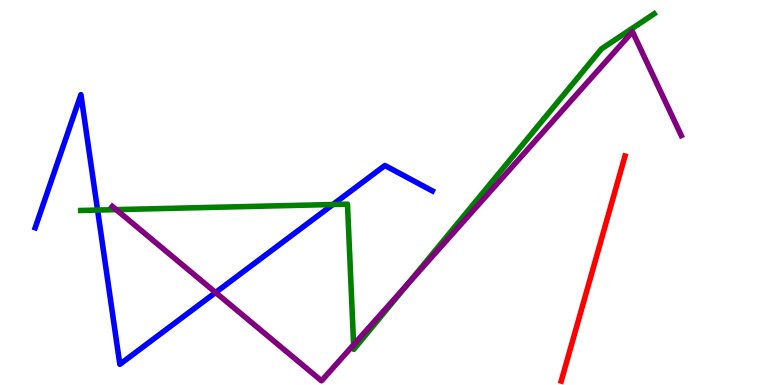[{'lines': ['blue', 'red'], 'intersections': []}, {'lines': ['green', 'red'], 'intersections': []}, {'lines': ['purple', 'red'], 'intersections': []}, {'lines': ['blue', 'green'], 'intersections': [{'x': 1.26, 'y': 4.54}, {'x': 4.3, 'y': 4.69}]}, {'lines': ['blue', 'purple'], 'intersections': [{'x': 2.78, 'y': 2.4}]}, {'lines': ['green', 'purple'], 'intersections': [{'x': 1.5, 'y': 4.56}, {'x': 4.56, 'y': 1.05}, {'x': 5.25, 'y': 2.6}]}]